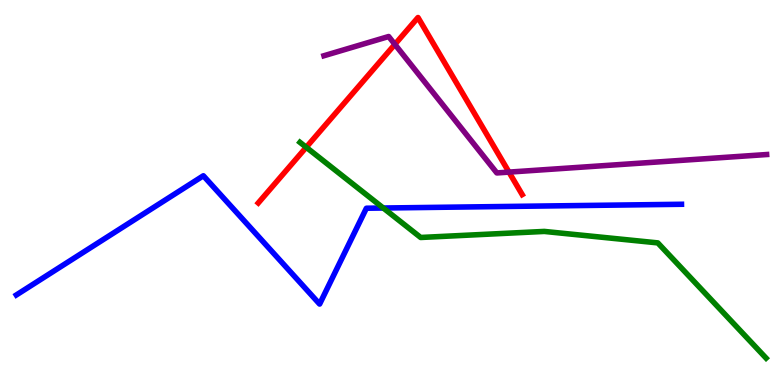[{'lines': ['blue', 'red'], 'intersections': []}, {'lines': ['green', 'red'], 'intersections': [{'x': 3.95, 'y': 6.17}]}, {'lines': ['purple', 'red'], 'intersections': [{'x': 5.1, 'y': 8.85}, {'x': 6.57, 'y': 5.53}]}, {'lines': ['blue', 'green'], 'intersections': [{'x': 4.95, 'y': 4.6}]}, {'lines': ['blue', 'purple'], 'intersections': []}, {'lines': ['green', 'purple'], 'intersections': []}]